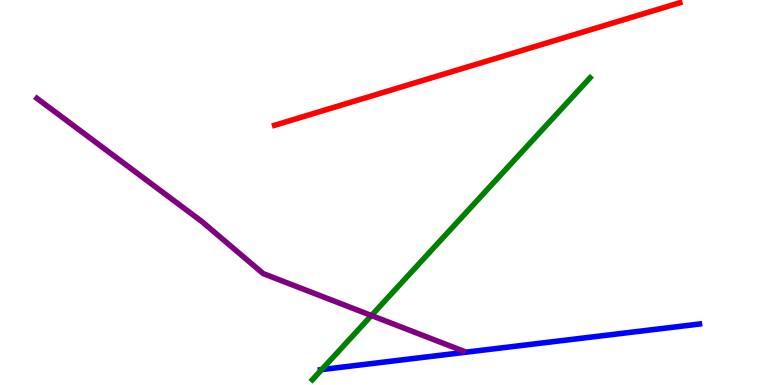[{'lines': ['blue', 'red'], 'intersections': []}, {'lines': ['green', 'red'], 'intersections': []}, {'lines': ['purple', 'red'], 'intersections': []}, {'lines': ['blue', 'green'], 'intersections': [{'x': 4.15, 'y': 0.4}]}, {'lines': ['blue', 'purple'], 'intersections': []}, {'lines': ['green', 'purple'], 'intersections': [{'x': 4.79, 'y': 1.81}]}]